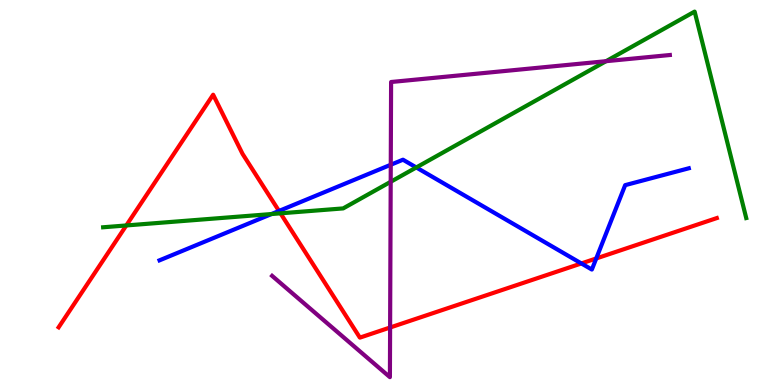[{'lines': ['blue', 'red'], 'intersections': [{'x': 3.6, 'y': 4.52}, {'x': 7.5, 'y': 3.16}, {'x': 7.69, 'y': 3.29}]}, {'lines': ['green', 'red'], 'intersections': [{'x': 1.63, 'y': 4.14}, {'x': 3.62, 'y': 4.46}]}, {'lines': ['purple', 'red'], 'intersections': [{'x': 5.03, 'y': 1.49}]}, {'lines': ['blue', 'green'], 'intersections': [{'x': 3.5, 'y': 4.44}, {'x': 5.37, 'y': 5.65}]}, {'lines': ['blue', 'purple'], 'intersections': [{'x': 5.04, 'y': 5.72}]}, {'lines': ['green', 'purple'], 'intersections': [{'x': 5.04, 'y': 5.28}, {'x': 7.82, 'y': 8.41}]}]